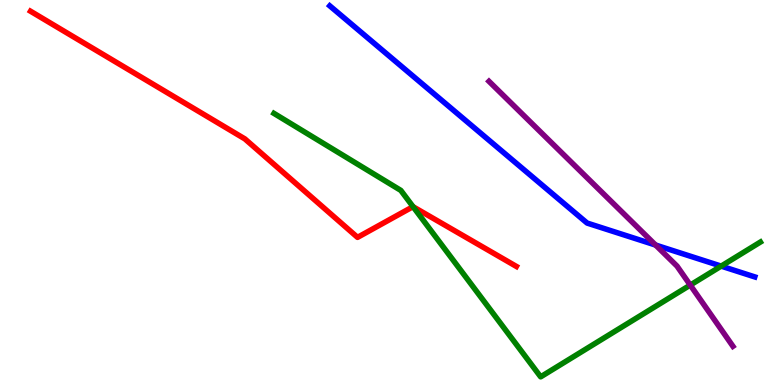[{'lines': ['blue', 'red'], 'intersections': []}, {'lines': ['green', 'red'], 'intersections': [{'x': 5.33, 'y': 4.63}]}, {'lines': ['purple', 'red'], 'intersections': []}, {'lines': ['blue', 'green'], 'intersections': [{'x': 9.31, 'y': 3.09}]}, {'lines': ['blue', 'purple'], 'intersections': [{'x': 8.46, 'y': 3.63}]}, {'lines': ['green', 'purple'], 'intersections': [{'x': 8.91, 'y': 2.6}]}]